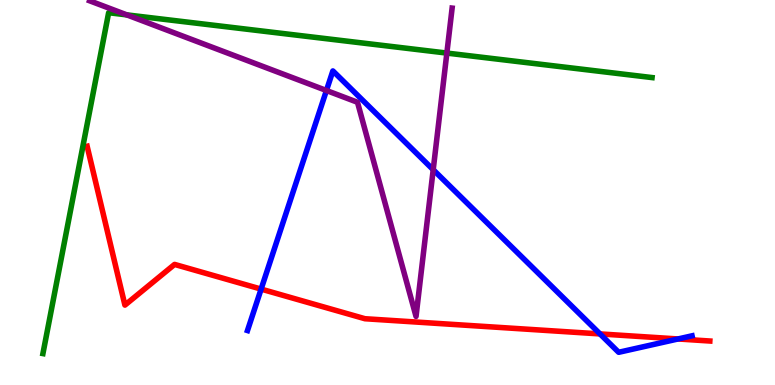[{'lines': ['blue', 'red'], 'intersections': [{'x': 3.37, 'y': 2.49}, {'x': 7.74, 'y': 1.33}, {'x': 8.75, 'y': 1.2}]}, {'lines': ['green', 'red'], 'intersections': []}, {'lines': ['purple', 'red'], 'intersections': []}, {'lines': ['blue', 'green'], 'intersections': []}, {'lines': ['blue', 'purple'], 'intersections': [{'x': 4.21, 'y': 7.65}, {'x': 5.59, 'y': 5.59}]}, {'lines': ['green', 'purple'], 'intersections': [{'x': 1.64, 'y': 9.61}, {'x': 5.77, 'y': 8.62}]}]